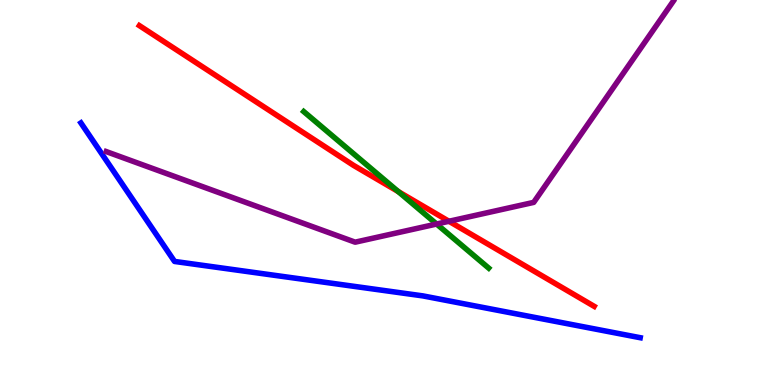[{'lines': ['blue', 'red'], 'intersections': []}, {'lines': ['green', 'red'], 'intersections': [{'x': 5.14, 'y': 5.02}]}, {'lines': ['purple', 'red'], 'intersections': [{'x': 5.79, 'y': 4.25}]}, {'lines': ['blue', 'green'], 'intersections': []}, {'lines': ['blue', 'purple'], 'intersections': []}, {'lines': ['green', 'purple'], 'intersections': [{'x': 5.63, 'y': 4.18}]}]